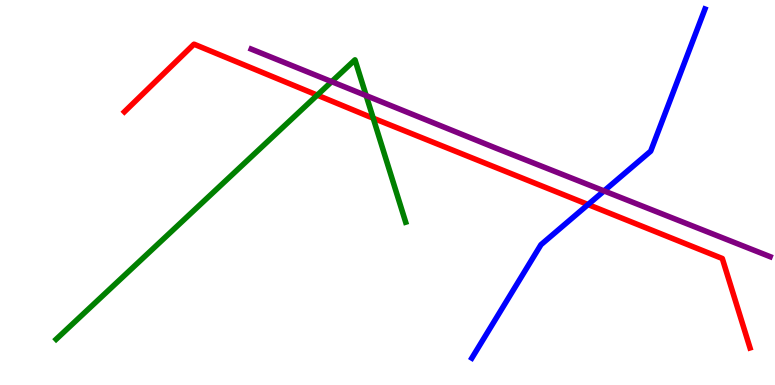[{'lines': ['blue', 'red'], 'intersections': [{'x': 7.59, 'y': 4.69}]}, {'lines': ['green', 'red'], 'intersections': [{'x': 4.09, 'y': 7.53}, {'x': 4.82, 'y': 6.93}]}, {'lines': ['purple', 'red'], 'intersections': []}, {'lines': ['blue', 'green'], 'intersections': []}, {'lines': ['blue', 'purple'], 'intersections': [{'x': 7.79, 'y': 5.04}]}, {'lines': ['green', 'purple'], 'intersections': [{'x': 4.28, 'y': 7.88}, {'x': 4.72, 'y': 7.52}]}]